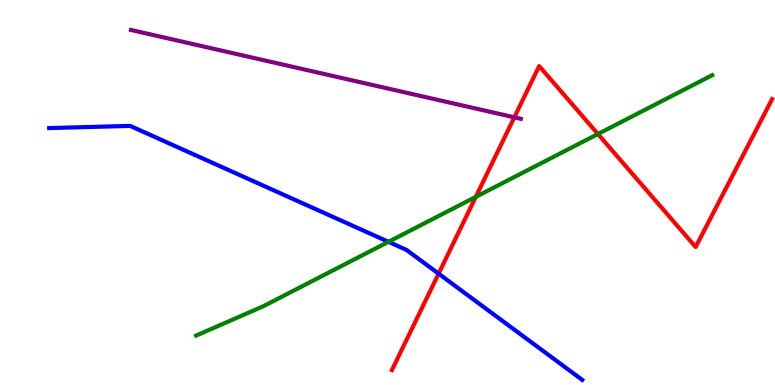[{'lines': ['blue', 'red'], 'intersections': [{'x': 5.66, 'y': 2.89}]}, {'lines': ['green', 'red'], 'intersections': [{'x': 6.14, 'y': 4.89}, {'x': 7.72, 'y': 6.52}]}, {'lines': ['purple', 'red'], 'intersections': [{'x': 6.64, 'y': 6.95}]}, {'lines': ['blue', 'green'], 'intersections': [{'x': 5.01, 'y': 3.72}]}, {'lines': ['blue', 'purple'], 'intersections': []}, {'lines': ['green', 'purple'], 'intersections': []}]